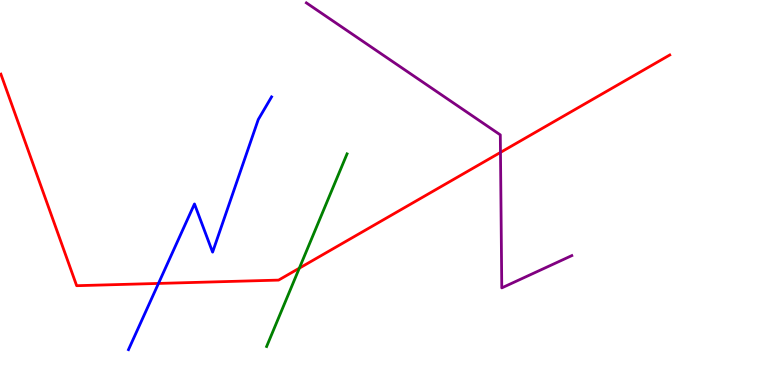[{'lines': ['blue', 'red'], 'intersections': [{'x': 2.04, 'y': 2.64}]}, {'lines': ['green', 'red'], 'intersections': [{'x': 3.86, 'y': 3.03}]}, {'lines': ['purple', 'red'], 'intersections': [{'x': 6.46, 'y': 6.04}]}, {'lines': ['blue', 'green'], 'intersections': []}, {'lines': ['blue', 'purple'], 'intersections': []}, {'lines': ['green', 'purple'], 'intersections': []}]